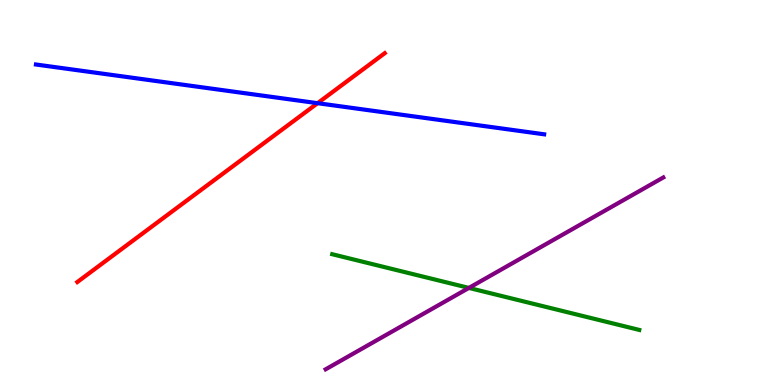[{'lines': ['blue', 'red'], 'intersections': [{'x': 4.1, 'y': 7.32}]}, {'lines': ['green', 'red'], 'intersections': []}, {'lines': ['purple', 'red'], 'intersections': []}, {'lines': ['blue', 'green'], 'intersections': []}, {'lines': ['blue', 'purple'], 'intersections': []}, {'lines': ['green', 'purple'], 'intersections': [{'x': 6.05, 'y': 2.52}]}]